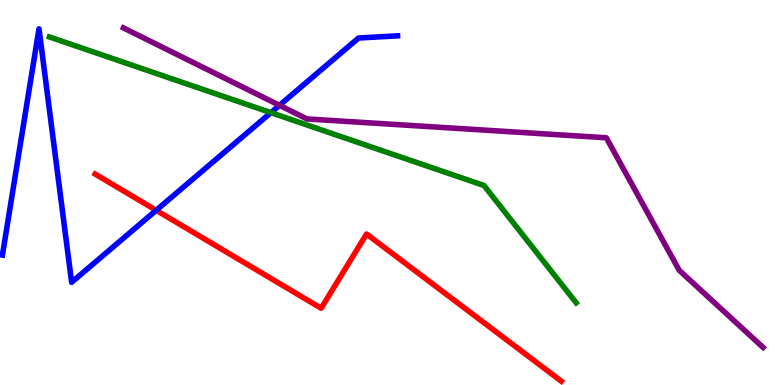[{'lines': ['blue', 'red'], 'intersections': [{'x': 2.02, 'y': 4.54}]}, {'lines': ['green', 'red'], 'intersections': []}, {'lines': ['purple', 'red'], 'intersections': []}, {'lines': ['blue', 'green'], 'intersections': [{'x': 3.5, 'y': 7.07}]}, {'lines': ['blue', 'purple'], 'intersections': [{'x': 3.61, 'y': 7.26}]}, {'lines': ['green', 'purple'], 'intersections': []}]